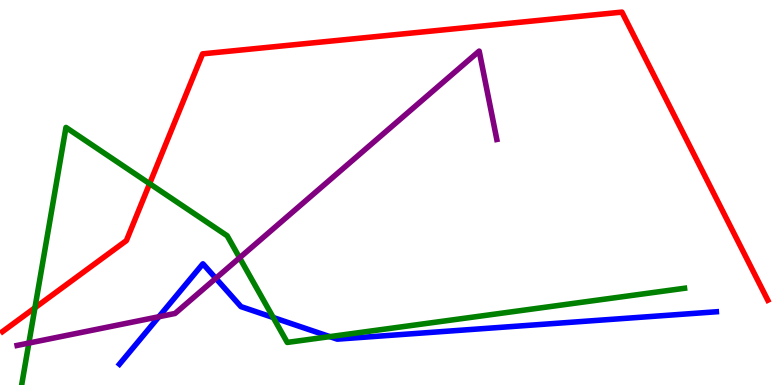[{'lines': ['blue', 'red'], 'intersections': []}, {'lines': ['green', 'red'], 'intersections': [{'x': 0.451, 'y': 2.01}, {'x': 1.93, 'y': 5.23}]}, {'lines': ['purple', 'red'], 'intersections': []}, {'lines': ['blue', 'green'], 'intersections': [{'x': 3.53, 'y': 1.75}, {'x': 4.26, 'y': 1.26}]}, {'lines': ['blue', 'purple'], 'intersections': [{'x': 2.05, 'y': 1.77}, {'x': 2.78, 'y': 2.77}]}, {'lines': ['green', 'purple'], 'intersections': [{'x': 0.373, 'y': 1.09}, {'x': 3.09, 'y': 3.3}]}]